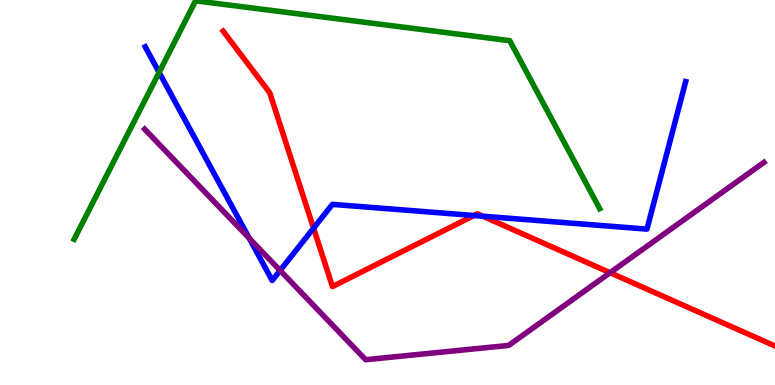[{'lines': ['blue', 'red'], 'intersections': [{'x': 4.05, 'y': 4.07}, {'x': 6.12, 'y': 4.4}, {'x': 6.23, 'y': 4.38}]}, {'lines': ['green', 'red'], 'intersections': []}, {'lines': ['purple', 'red'], 'intersections': [{'x': 7.87, 'y': 2.92}]}, {'lines': ['blue', 'green'], 'intersections': [{'x': 2.05, 'y': 8.12}]}, {'lines': ['blue', 'purple'], 'intersections': [{'x': 3.22, 'y': 3.81}, {'x': 3.61, 'y': 2.97}]}, {'lines': ['green', 'purple'], 'intersections': []}]